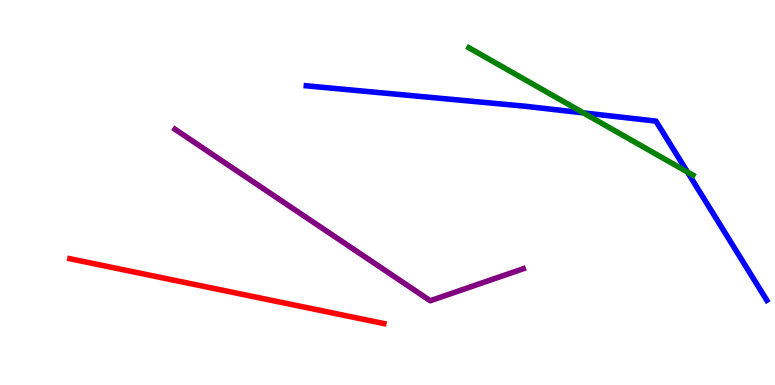[{'lines': ['blue', 'red'], 'intersections': []}, {'lines': ['green', 'red'], 'intersections': []}, {'lines': ['purple', 'red'], 'intersections': []}, {'lines': ['blue', 'green'], 'intersections': [{'x': 7.53, 'y': 7.07}, {'x': 8.87, 'y': 5.53}]}, {'lines': ['blue', 'purple'], 'intersections': []}, {'lines': ['green', 'purple'], 'intersections': []}]